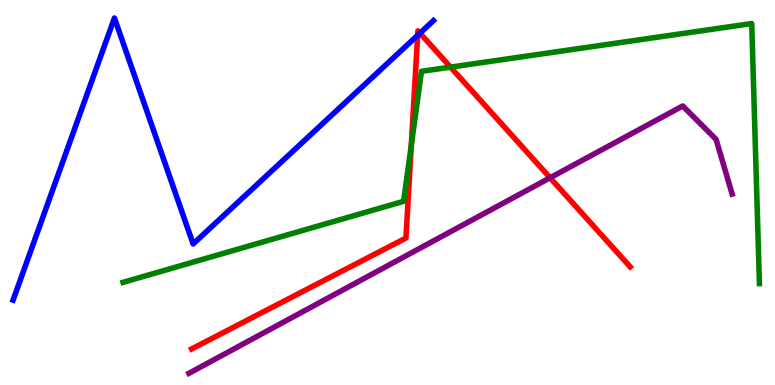[{'lines': ['blue', 'red'], 'intersections': [{'x': 5.39, 'y': 9.08}, {'x': 5.42, 'y': 9.14}]}, {'lines': ['green', 'red'], 'intersections': [{'x': 5.31, 'y': 6.23}, {'x': 5.81, 'y': 8.26}]}, {'lines': ['purple', 'red'], 'intersections': [{'x': 7.1, 'y': 5.38}]}, {'lines': ['blue', 'green'], 'intersections': []}, {'lines': ['blue', 'purple'], 'intersections': []}, {'lines': ['green', 'purple'], 'intersections': []}]